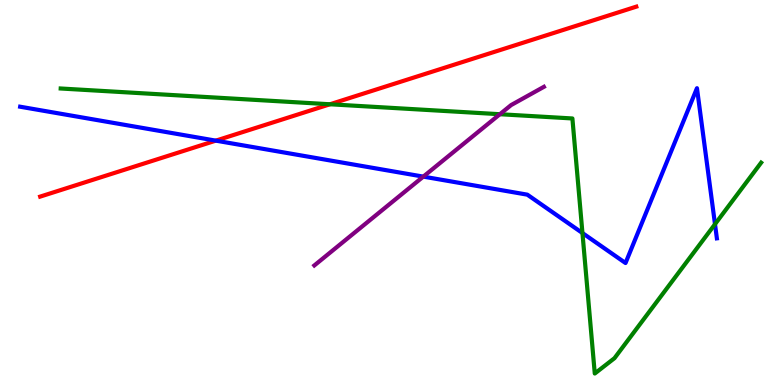[{'lines': ['blue', 'red'], 'intersections': [{'x': 2.78, 'y': 6.35}]}, {'lines': ['green', 'red'], 'intersections': [{'x': 4.26, 'y': 7.29}]}, {'lines': ['purple', 'red'], 'intersections': []}, {'lines': ['blue', 'green'], 'intersections': [{'x': 7.52, 'y': 3.95}, {'x': 9.23, 'y': 4.18}]}, {'lines': ['blue', 'purple'], 'intersections': [{'x': 5.46, 'y': 5.41}]}, {'lines': ['green', 'purple'], 'intersections': [{'x': 6.45, 'y': 7.03}]}]